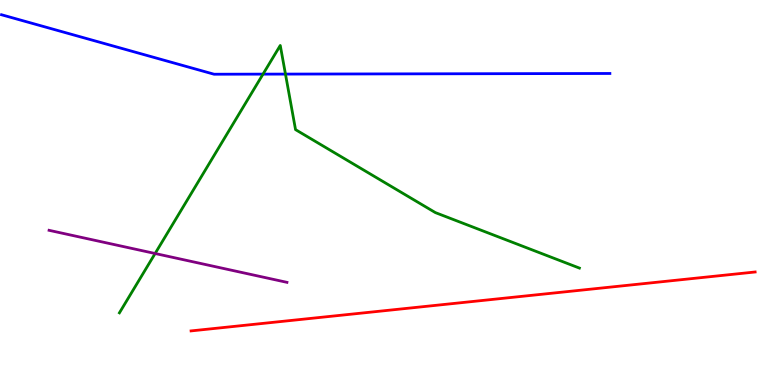[{'lines': ['blue', 'red'], 'intersections': []}, {'lines': ['green', 'red'], 'intersections': []}, {'lines': ['purple', 'red'], 'intersections': []}, {'lines': ['blue', 'green'], 'intersections': [{'x': 3.39, 'y': 8.07}, {'x': 3.68, 'y': 8.08}]}, {'lines': ['blue', 'purple'], 'intersections': []}, {'lines': ['green', 'purple'], 'intersections': [{'x': 2.0, 'y': 3.42}]}]